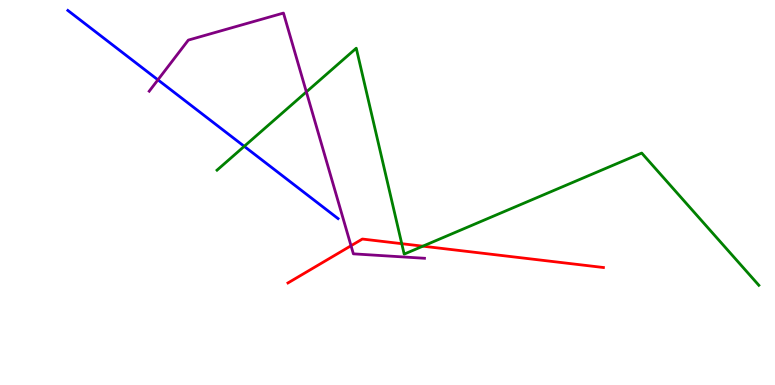[{'lines': ['blue', 'red'], 'intersections': []}, {'lines': ['green', 'red'], 'intersections': [{'x': 5.18, 'y': 3.67}, {'x': 5.46, 'y': 3.61}]}, {'lines': ['purple', 'red'], 'intersections': [{'x': 4.53, 'y': 3.62}]}, {'lines': ['blue', 'green'], 'intersections': [{'x': 3.15, 'y': 6.2}]}, {'lines': ['blue', 'purple'], 'intersections': [{'x': 2.04, 'y': 7.93}]}, {'lines': ['green', 'purple'], 'intersections': [{'x': 3.95, 'y': 7.61}]}]